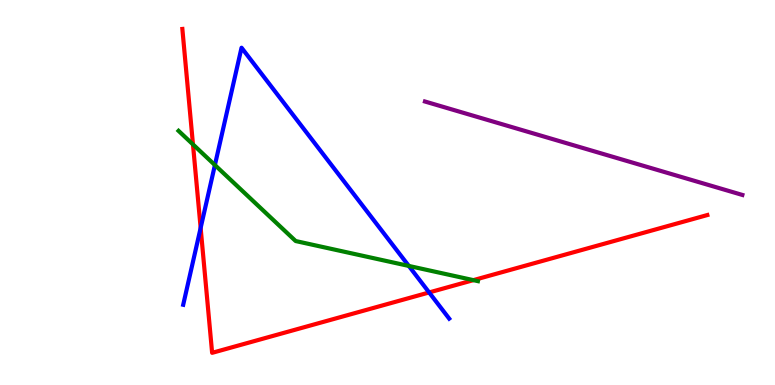[{'lines': ['blue', 'red'], 'intersections': [{'x': 2.59, 'y': 4.08}, {'x': 5.54, 'y': 2.4}]}, {'lines': ['green', 'red'], 'intersections': [{'x': 2.49, 'y': 6.25}, {'x': 6.11, 'y': 2.72}]}, {'lines': ['purple', 'red'], 'intersections': []}, {'lines': ['blue', 'green'], 'intersections': [{'x': 2.77, 'y': 5.71}, {'x': 5.27, 'y': 3.09}]}, {'lines': ['blue', 'purple'], 'intersections': []}, {'lines': ['green', 'purple'], 'intersections': []}]